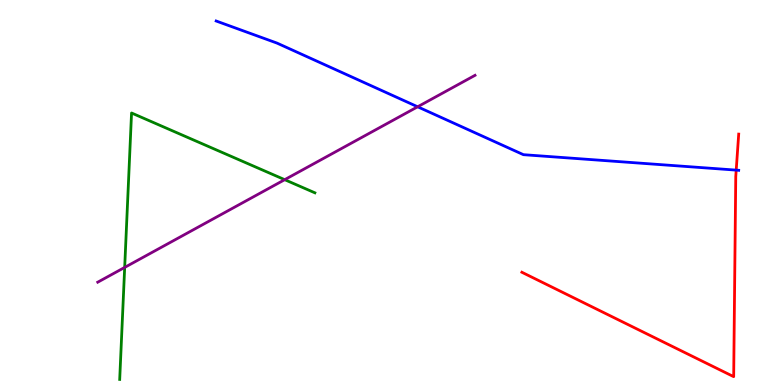[{'lines': ['blue', 'red'], 'intersections': [{'x': 9.5, 'y': 5.58}]}, {'lines': ['green', 'red'], 'intersections': []}, {'lines': ['purple', 'red'], 'intersections': []}, {'lines': ['blue', 'green'], 'intersections': []}, {'lines': ['blue', 'purple'], 'intersections': [{'x': 5.39, 'y': 7.23}]}, {'lines': ['green', 'purple'], 'intersections': [{'x': 1.61, 'y': 3.05}, {'x': 3.67, 'y': 5.33}]}]